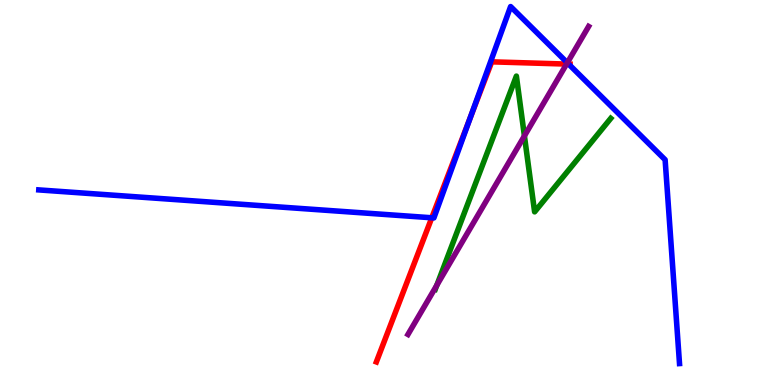[{'lines': ['blue', 'red'], 'intersections': [{'x': 5.57, 'y': 4.34}, {'x': 6.07, 'y': 6.95}, {'x': 7.34, 'y': 8.33}]}, {'lines': ['green', 'red'], 'intersections': []}, {'lines': ['purple', 'red'], 'intersections': [{'x': 7.31, 'y': 8.34}]}, {'lines': ['blue', 'green'], 'intersections': []}, {'lines': ['blue', 'purple'], 'intersections': [{'x': 7.32, 'y': 8.37}]}, {'lines': ['green', 'purple'], 'intersections': [{'x': 5.64, 'y': 2.59}, {'x': 6.77, 'y': 6.47}]}]